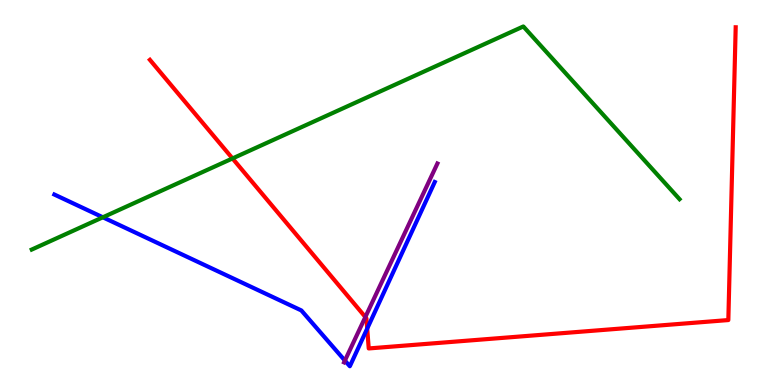[{'lines': ['blue', 'red'], 'intersections': [{'x': 4.74, 'y': 1.47}]}, {'lines': ['green', 'red'], 'intersections': [{'x': 3.0, 'y': 5.88}]}, {'lines': ['purple', 'red'], 'intersections': [{'x': 4.71, 'y': 1.77}]}, {'lines': ['blue', 'green'], 'intersections': [{'x': 1.33, 'y': 4.36}]}, {'lines': ['blue', 'purple'], 'intersections': [{'x': 4.45, 'y': 0.634}]}, {'lines': ['green', 'purple'], 'intersections': []}]